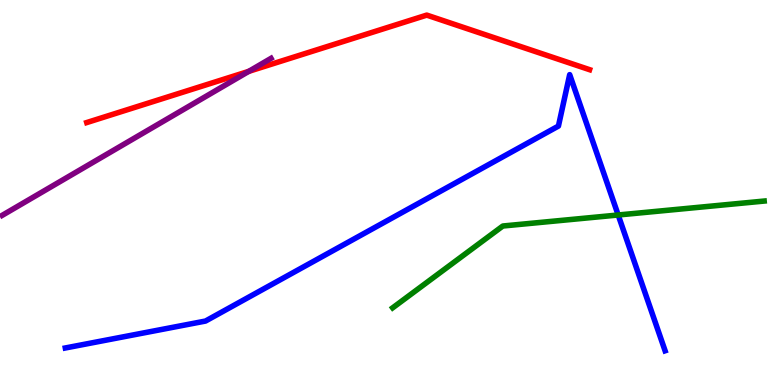[{'lines': ['blue', 'red'], 'intersections': []}, {'lines': ['green', 'red'], 'intersections': []}, {'lines': ['purple', 'red'], 'intersections': [{'x': 3.21, 'y': 8.15}]}, {'lines': ['blue', 'green'], 'intersections': [{'x': 7.98, 'y': 4.42}]}, {'lines': ['blue', 'purple'], 'intersections': []}, {'lines': ['green', 'purple'], 'intersections': []}]